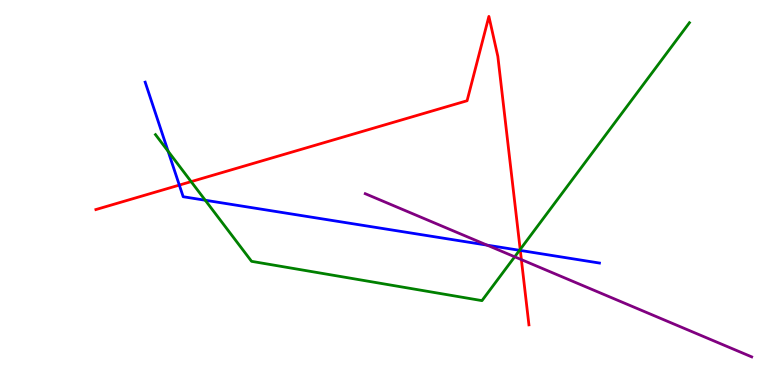[{'lines': ['blue', 'red'], 'intersections': [{'x': 2.31, 'y': 5.19}, {'x': 6.71, 'y': 3.5}]}, {'lines': ['green', 'red'], 'intersections': [{'x': 2.47, 'y': 5.28}, {'x': 6.71, 'y': 3.52}]}, {'lines': ['purple', 'red'], 'intersections': [{'x': 6.73, 'y': 3.26}]}, {'lines': ['blue', 'green'], 'intersections': [{'x': 2.17, 'y': 6.07}, {'x': 2.65, 'y': 4.8}, {'x': 6.7, 'y': 3.5}]}, {'lines': ['blue', 'purple'], 'intersections': [{'x': 6.29, 'y': 3.63}]}, {'lines': ['green', 'purple'], 'intersections': [{'x': 6.64, 'y': 3.33}]}]